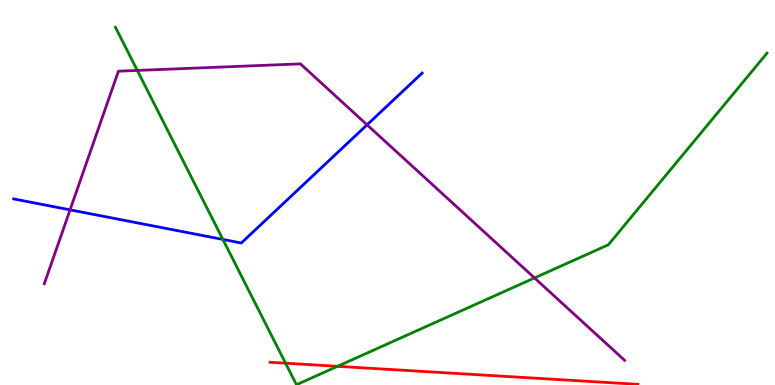[{'lines': ['blue', 'red'], 'intersections': []}, {'lines': ['green', 'red'], 'intersections': [{'x': 3.68, 'y': 0.566}, {'x': 4.36, 'y': 0.485}]}, {'lines': ['purple', 'red'], 'intersections': []}, {'lines': ['blue', 'green'], 'intersections': [{'x': 2.88, 'y': 3.78}]}, {'lines': ['blue', 'purple'], 'intersections': [{'x': 0.904, 'y': 4.55}, {'x': 4.74, 'y': 6.76}]}, {'lines': ['green', 'purple'], 'intersections': [{'x': 1.77, 'y': 8.17}, {'x': 6.9, 'y': 2.78}]}]